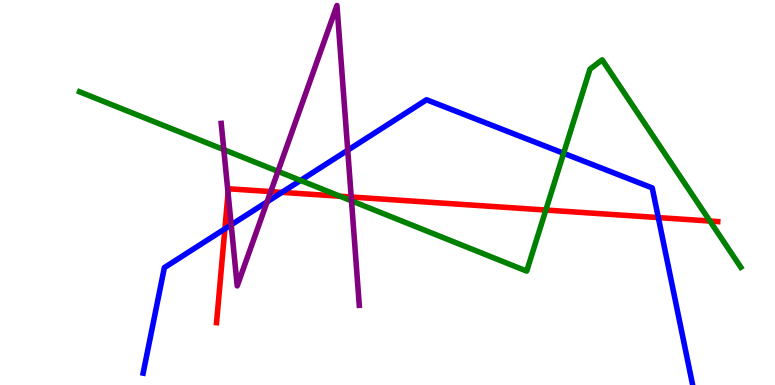[{'lines': ['blue', 'red'], 'intersections': [{'x': 2.9, 'y': 4.06}, {'x': 3.64, 'y': 5.0}, {'x': 8.49, 'y': 4.35}]}, {'lines': ['green', 'red'], 'intersections': [{'x': 4.39, 'y': 4.9}, {'x': 7.04, 'y': 4.54}, {'x': 9.16, 'y': 4.26}]}, {'lines': ['purple', 'red'], 'intersections': [{'x': 2.94, 'y': 4.99}, {'x': 3.49, 'y': 5.02}, {'x': 4.53, 'y': 4.88}]}, {'lines': ['blue', 'green'], 'intersections': [{'x': 3.88, 'y': 5.31}, {'x': 7.27, 'y': 6.02}]}, {'lines': ['blue', 'purple'], 'intersections': [{'x': 2.98, 'y': 4.16}, {'x': 3.45, 'y': 4.76}, {'x': 4.49, 'y': 6.1}]}, {'lines': ['green', 'purple'], 'intersections': [{'x': 2.89, 'y': 6.11}, {'x': 3.59, 'y': 5.55}, {'x': 4.54, 'y': 4.78}]}]